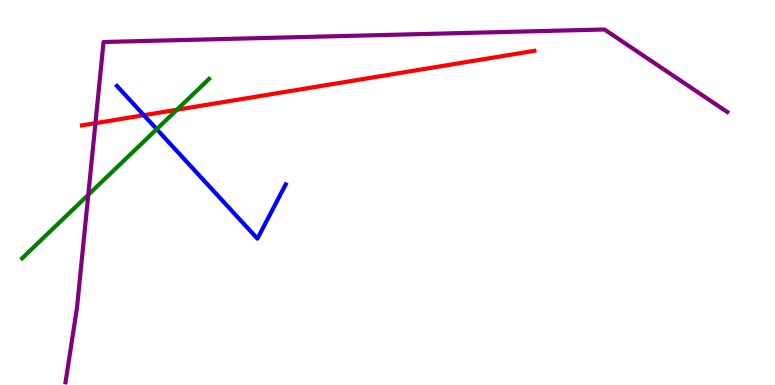[{'lines': ['blue', 'red'], 'intersections': [{'x': 1.86, 'y': 7.01}]}, {'lines': ['green', 'red'], 'intersections': [{'x': 2.28, 'y': 7.15}]}, {'lines': ['purple', 'red'], 'intersections': [{'x': 1.23, 'y': 6.8}]}, {'lines': ['blue', 'green'], 'intersections': [{'x': 2.02, 'y': 6.65}]}, {'lines': ['blue', 'purple'], 'intersections': []}, {'lines': ['green', 'purple'], 'intersections': [{'x': 1.14, 'y': 4.94}]}]